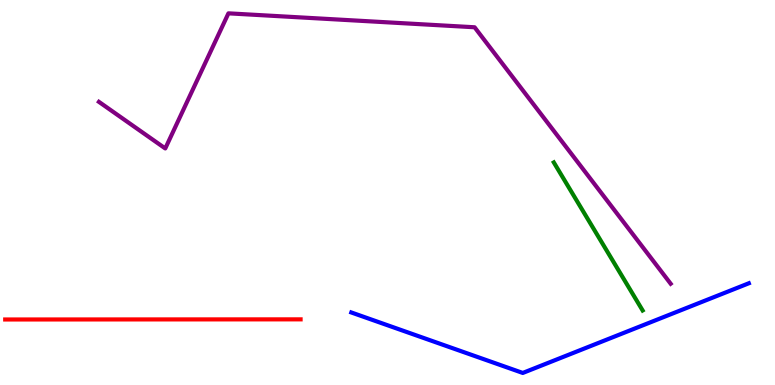[{'lines': ['blue', 'red'], 'intersections': []}, {'lines': ['green', 'red'], 'intersections': []}, {'lines': ['purple', 'red'], 'intersections': []}, {'lines': ['blue', 'green'], 'intersections': []}, {'lines': ['blue', 'purple'], 'intersections': []}, {'lines': ['green', 'purple'], 'intersections': []}]